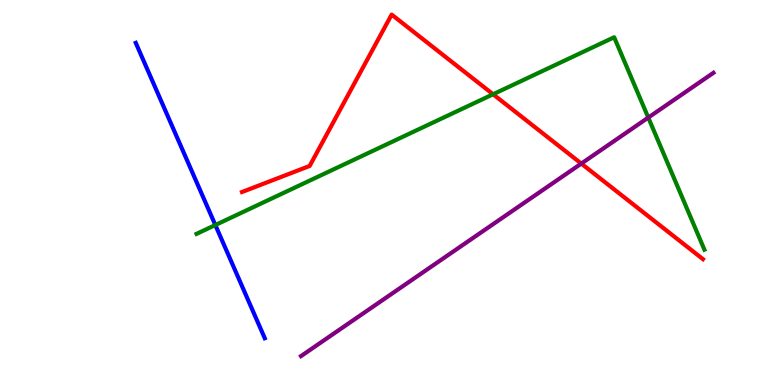[{'lines': ['blue', 'red'], 'intersections': []}, {'lines': ['green', 'red'], 'intersections': [{'x': 6.36, 'y': 7.55}]}, {'lines': ['purple', 'red'], 'intersections': [{'x': 7.5, 'y': 5.75}]}, {'lines': ['blue', 'green'], 'intersections': [{'x': 2.78, 'y': 4.16}]}, {'lines': ['blue', 'purple'], 'intersections': []}, {'lines': ['green', 'purple'], 'intersections': [{'x': 8.36, 'y': 6.95}]}]